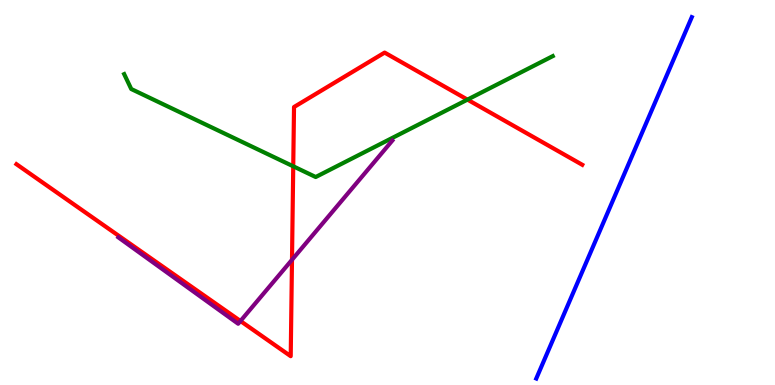[{'lines': ['blue', 'red'], 'intersections': []}, {'lines': ['green', 'red'], 'intersections': [{'x': 3.78, 'y': 5.68}, {'x': 6.03, 'y': 7.41}]}, {'lines': ['purple', 'red'], 'intersections': [{'x': 3.1, 'y': 1.66}, {'x': 3.77, 'y': 3.25}]}, {'lines': ['blue', 'green'], 'intersections': []}, {'lines': ['blue', 'purple'], 'intersections': []}, {'lines': ['green', 'purple'], 'intersections': []}]